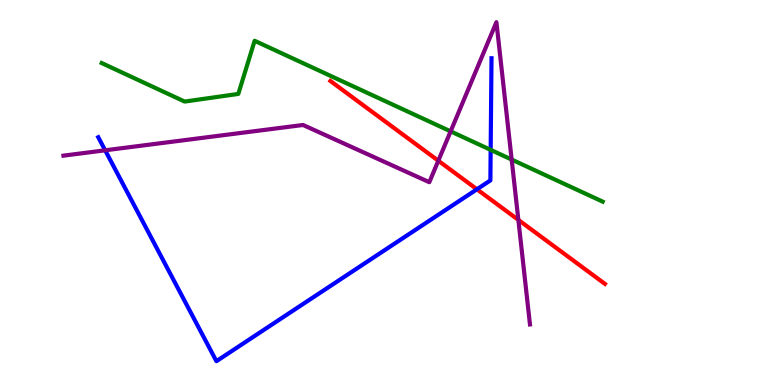[{'lines': ['blue', 'red'], 'intersections': [{'x': 6.15, 'y': 5.08}]}, {'lines': ['green', 'red'], 'intersections': []}, {'lines': ['purple', 'red'], 'intersections': [{'x': 5.66, 'y': 5.82}, {'x': 6.69, 'y': 4.29}]}, {'lines': ['blue', 'green'], 'intersections': [{'x': 6.33, 'y': 6.11}]}, {'lines': ['blue', 'purple'], 'intersections': [{'x': 1.36, 'y': 6.1}]}, {'lines': ['green', 'purple'], 'intersections': [{'x': 5.81, 'y': 6.59}, {'x': 6.6, 'y': 5.86}]}]